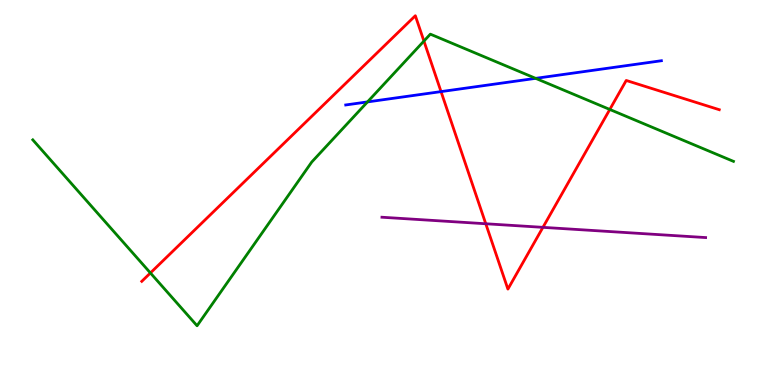[{'lines': ['blue', 'red'], 'intersections': [{'x': 5.69, 'y': 7.62}]}, {'lines': ['green', 'red'], 'intersections': [{'x': 1.94, 'y': 2.91}, {'x': 5.47, 'y': 8.93}, {'x': 7.87, 'y': 7.16}]}, {'lines': ['purple', 'red'], 'intersections': [{'x': 6.27, 'y': 4.19}, {'x': 7.01, 'y': 4.09}]}, {'lines': ['blue', 'green'], 'intersections': [{'x': 4.74, 'y': 7.35}, {'x': 6.91, 'y': 7.96}]}, {'lines': ['blue', 'purple'], 'intersections': []}, {'lines': ['green', 'purple'], 'intersections': []}]